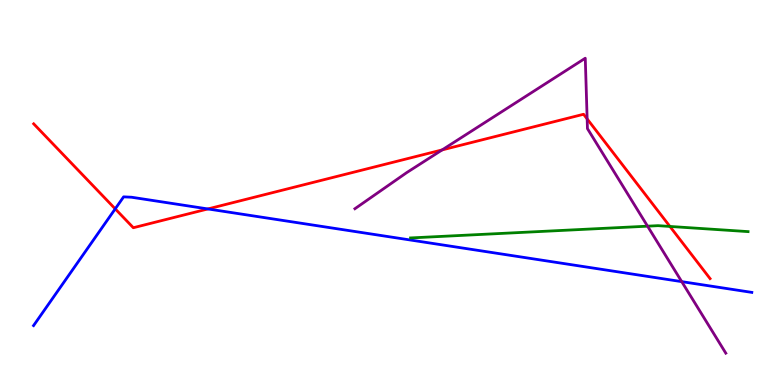[{'lines': ['blue', 'red'], 'intersections': [{'x': 1.49, 'y': 4.58}, {'x': 2.68, 'y': 4.57}]}, {'lines': ['green', 'red'], 'intersections': [{'x': 8.64, 'y': 4.12}]}, {'lines': ['purple', 'red'], 'intersections': [{'x': 5.71, 'y': 6.11}, {'x': 7.58, 'y': 6.91}]}, {'lines': ['blue', 'green'], 'intersections': []}, {'lines': ['blue', 'purple'], 'intersections': [{'x': 8.8, 'y': 2.68}]}, {'lines': ['green', 'purple'], 'intersections': [{'x': 8.36, 'y': 4.13}]}]